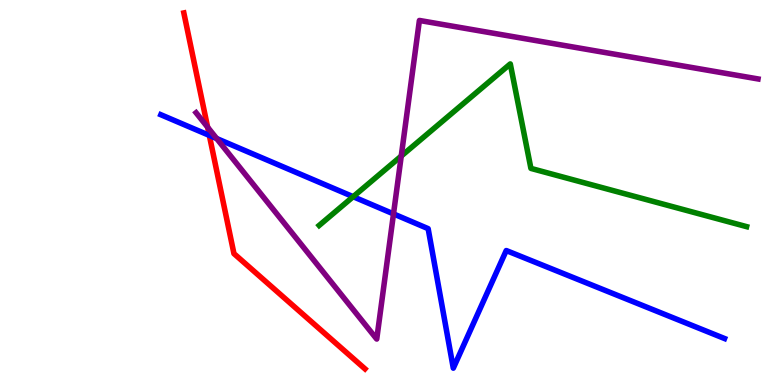[{'lines': ['blue', 'red'], 'intersections': [{'x': 2.7, 'y': 6.48}]}, {'lines': ['green', 'red'], 'intersections': []}, {'lines': ['purple', 'red'], 'intersections': [{'x': 2.68, 'y': 6.7}]}, {'lines': ['blue', 'green'], 'intersections': [{'x': 4.56, 'y': 4.89}]}, {'lines': ['blue', 'purple'], 'intersections': [{'x': 2.8, 'y': 6.4}, {'x': 5.08, 'y': 4.44}]}, {'lines': ['green', 'purple'], 'intersections': [{'x': 5.18, 'y': 5.95}]}]